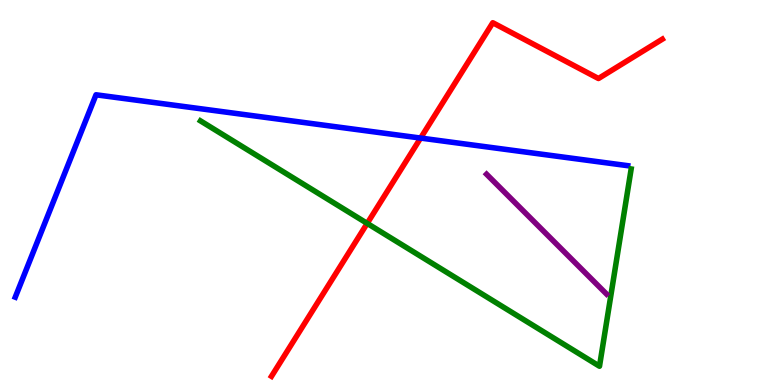[{'lines': ['blue', 'red'], 'intersections': [{'x': 5.43, 'y': 6.41}]}, {'lines': ['green', 'red'], 'intersections': [{'x': 4.74, 'y': 4.2}]}, {'lines': ['purple', 'red'], 'intersections': []}, {'lines': ['blue', 'green'], 'intersections': []}, {'lines': ['blue', 'purple'], 'intersections': []}, {'lines': ['green', 'purple'], 'intersections': []}]